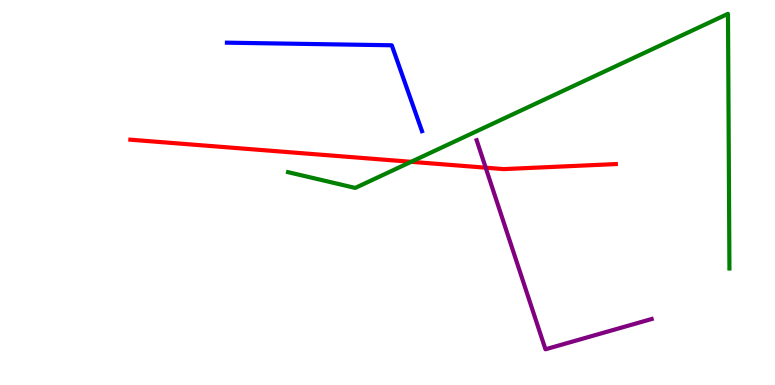[{'lines': ['blue', 'red'], 'intersections': []}, {'lines': ['green', 'red'], 'intersections': [{'x': 5.3, 'y': 5.8}]}, {'lines': ['purple', 'red'], 'intersections': [{'x': 6.27, 'y': 5.64}]}, {'lines': ['blue', 'green'], 'intersections': []}, {'lines': ['blue', 'purple'], 'intersections': []}, {'lines': ['green', 'purple'], 'intersections': []}]